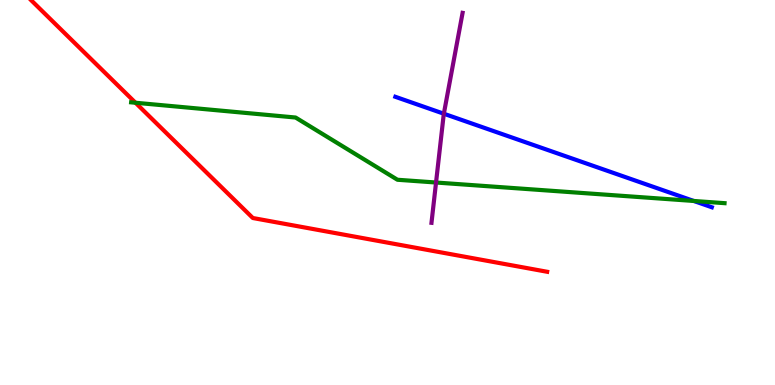[{'lines': ['blue', 'red'], 'intersections': []}, {'lines': ['green', 'red'], 'intersections': [{'x': 1.75, 'y': 7.33}]}, {'lines': ['purple', 'red'], 'intersections': []}, {'lines': ['blue', 'green'], 'intersections': [{'x': 8.95, 'y': 4.78}]}, {'lines': ['blue', 'purple'], 'intersections': [{'x': 5.73, 'y': 7.05}]}, {'lines': ['green', 'purple'], 'intersections': [{'x': 5.63, 'y': 5.26}]}]